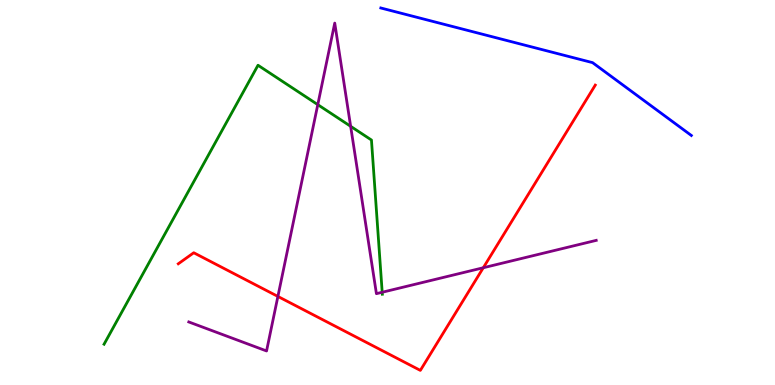[{'lines': ['blue', 'red'], 'intersections': []}, {'lines': ['green', 'red'], 'intersections': []}, {'lines': ['purple', 'red'], 'intersections': [{'x': 3.59, 'y': 2.3}, {'x': 6.24, 'y': 3.05}]}, {'lines': ['blue', 'green'], 'intersections': []}, {'lines': ['blue', 'purple'], 'intersections': []}, {'lines': ['green', 'purple'], 'intersections': [{'x': 4.1, 'y': 7.28}, {'x': 4.52, 'y': 6.72}, {'x': 4.93, 'y': 2.41}]}]